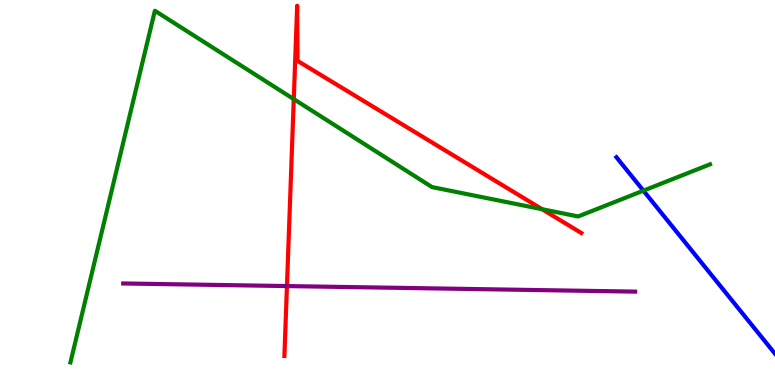[{'lines': ['blue', 'red'], 'intersections': []}, {'lines': ['green', 'red'], 'intersections': [{'x': 3.79, 'y': 7.43}, {'x': 6.99, 'y': 4.57}]}, {'lines': ['purple', 'red'], 'intersections': [{'x': 3.7, 'y': 2.57}]}, {'lines': ['blue', 'green'], 'intersections': [{'x': 8.3, 'y': 5.05}]}, {'lines': ['blue', 'purple'], 'intersections': []}, {'lines': ['green', 'purple'], 'intersections': []}]